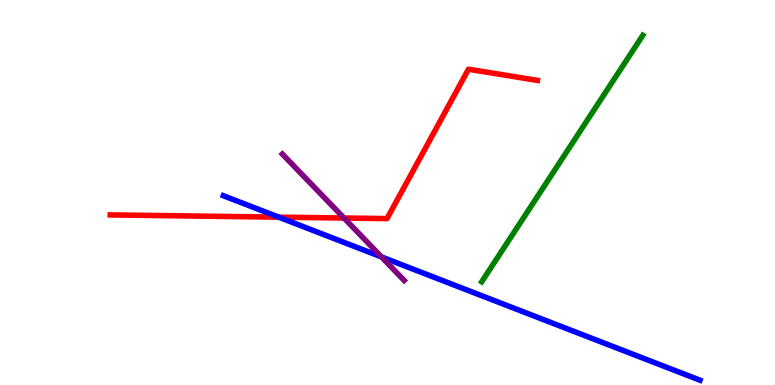[{'lines': ['blue', 'red'], 'intersections': [{'x': 3.6, 'y': 4.36}]}, {'lines': ['green', 'red'], 'intersections': []}, {'lines': ['purple', 'red'], 'intersections': [{'x': 4.44, 'y': 4.34}]}, {'lines': ['blue', 'green'], 'intersections': []}, {'lines': ['blue', 'purple'], 'intersections': [{'x': 4.92, 'y': 3.33}]}, {'lines': ['green', 'purple'], 'intersections': []}]